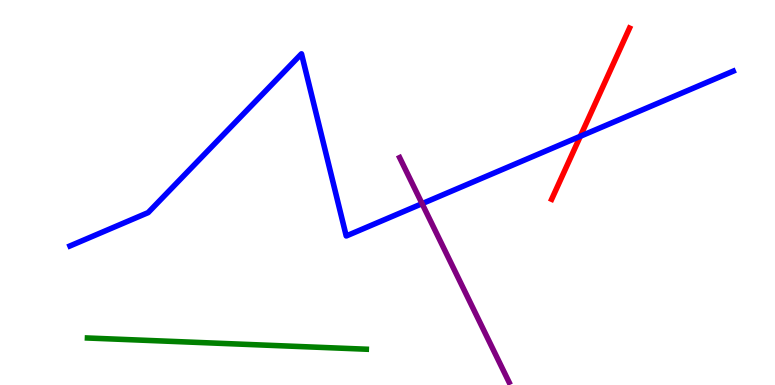[{'lines': ['blue', 'red'], 'intersections': [{'x': 7.49, 'y': 6.46}]}, {'lines': ['green', 'red'], 'intersections': []}, {'lines': ['purple', 'red'], 'intersections': []}, {'lines': ['blue', 'green'], 'intersections': []}, {'lines': ['blue', 'purple'], 'intersections': [{'x': 5.45, 'y': 4.71}]}, {'lines': ['green', 'purple'], 'intersections': []}]